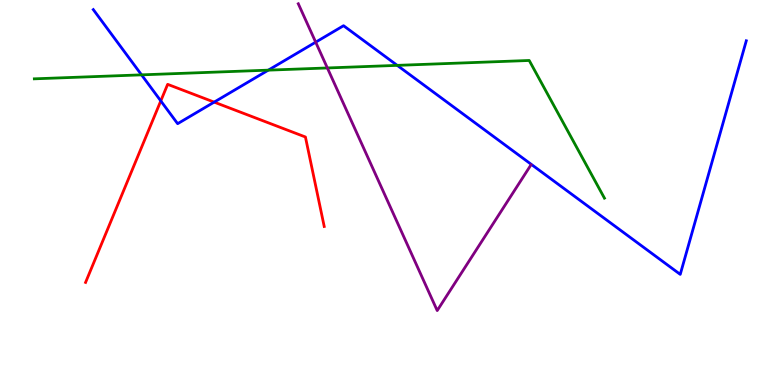[{'lines': ['blue', 'red'], 'intersections': [{'x': 2.07, 'y': 7.38}, {'x': 2.76, 'y': 7.35}]}, {'lines': ['green', 'red'], 'intersections': []}, {'lines': ['purple', 'red'], 'intersections': []}, {'lines': ['blue', 'green'], 'intersections': [{'x': 1.83, 'y': 8.06}, {'x': 3.46, 'y': 8.18}, {'x': 5.13, 'y': 8.3}]}, {'lines': ['blue', 'purple'], 'intersections': [{'x': 4.07, 'y': 8.9}]}, {'lines': ['green', 'purple'], 'intersections': [{'x': 4.22, 'y': 8.23}]}]